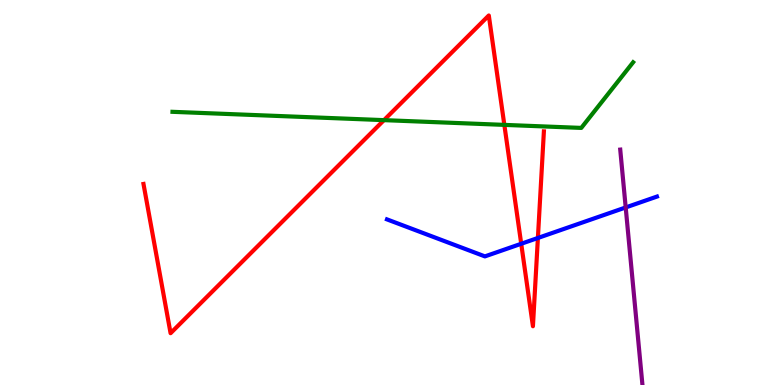[{'lines': ['blue', 'red'], 'intersections': [{'x': 6.73, 'y': 3.67}, {'x': 6.94, 'y': 3.82}]}, {'lines': ['green', 'red'], 'intersections': [{'x': 4.95, 'y': 6.88}, {'x': 6.51, 'y': 6.76}]}, {'lines': ['purple', 'red'], 'intersections': []}, {'lines': ['blue', 'green'], 'intersections': []}, {'lines': ['blue', 'purple'], 'intersections': [{'x': 8.07, 'y': 4.61}]}, {'lines': ['green', 'purple'], 'intersections': []}]